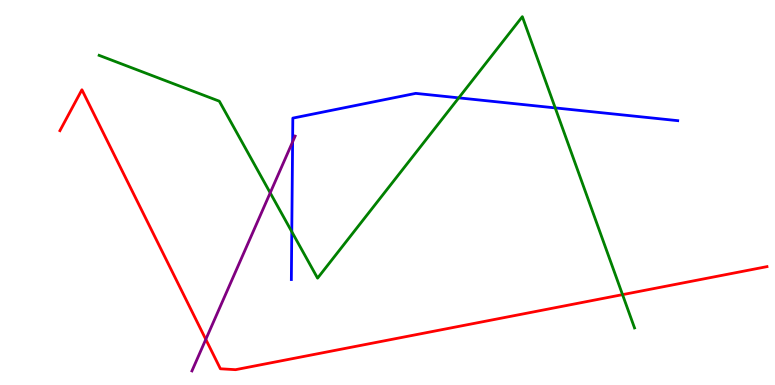[{'lines': ['blue', 'red'], 'intersections': []}, {'lines': ['green', 'red'], 'intersections': [{'x': 8.03, 'y': 2.35}]}, {'lines': ['purple', 'red'], 'intersections': [{'x': 2.66, 'y': 1.18}]}, {'lines': ['blue', 'green'], 'intersections': [{'x': 3.76, 'y': 3.98}, {'x': 5.92, 'y': 7.46}, {'x': 7.16, 'y': 7.2}]}, {'lines': ['blue', 'purple'], 'intersections': [{'x': 3.78, 'y': 6.31}]}, {'lines': ['green', 'purple'], 'intersections': [{'x': 3.49, 'y': 4.99}]}]